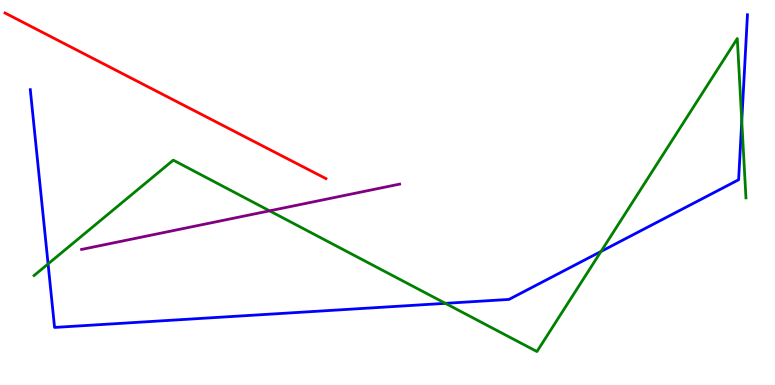[{'lines': ['blue', 'red'], 'intersections': []}, {'lines': ['green', 'red'], 'intersections': []}, {'lines': ['purple', 'red'], 'intersections': []}, {'lines': ['blue', 'green'], 'intersections': [{'x': 0.62, 'y': 3.15}, {'x': 5.75, 'y': 2.12}, {'x': 7.75, 'y': 3.47}, {'x': 9.57, 'y': 6.86}]}, {'lines': ['blue', 'purple'], 'intersections': []}, {'lines': ['green', 'purple'], 'intersections': [{'x': 3.48, 'y': 4.52}]}]